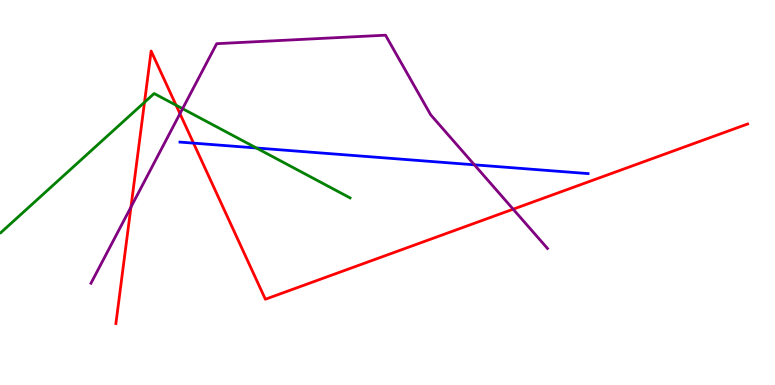[{'lines': ['blue', 'red'], 'intersections': [{'x': 2.5, 'y': 6.28}]}, {'lines': ['green', 'red'], 'intersections': [{'x': 1.86, 'y': 7.34}, {'x': 2.27, 'y': 7.27}]}, {'lines': ['purple', 'red'], 'intersections': [{'x': 1.69, 'y': 4.62}, {'x': 2.32, 'y': 7.05}, {'x': 6.62, 'y': 4.57}]}, {'lines': ['blue', 'green'], 'intersections': [{'x': 3.31, 'y': 6.16}]}, {'lines': ['blue', 'purple'], 'intersections': [{'x': 6.12, 'y': 5.72}]}, {'lines': ['green', 'purple'], 'intersections': [{'x': 2.36, 'y': 7.18}]}]